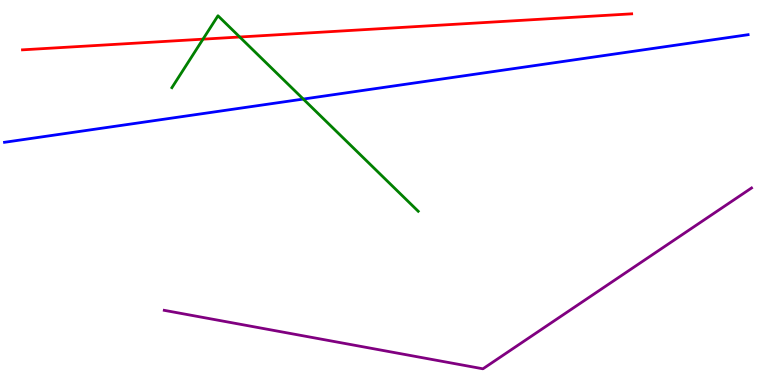[{'lines': ['blue', 'red'], 'intersections': []}, {'lines': ['green', 'red'], 'intersections': [{'x': 2.62, 'y': 8.98}, {'x': 3.09, 'y': 9.04}]}, {'lines': ['purple', 'red'], 'intersections': []}, {'lines': ['blue', 'green'], 'intersections': [{'x': 3.91, 'y': 7.43}]}, {'lines': ['blue', 'purple'], 'intersections': []}, {'lines': ['green', 'purple'], 'intersections': []}]